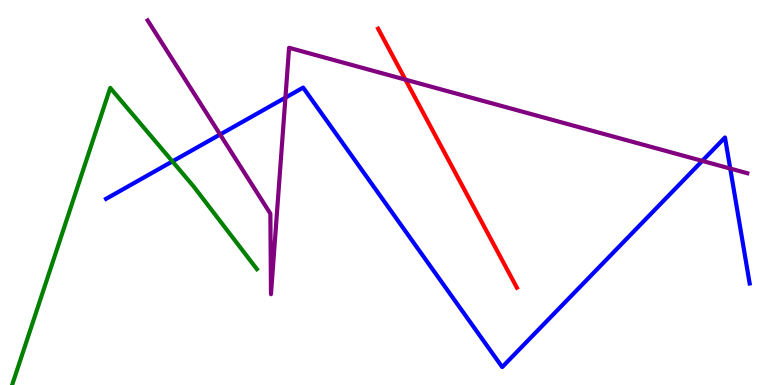[{'lines': ['blue', 'red'], 'intersections': []}, {'lines': ['green', 'red'], 'intersections': []}, {'lines': ['purple', 'red'], 'intersections': [{'x': 5.23, 'y': 7.93}]}, {'lines': ['blue', 'green'], 'intersections': [{'x': 2.22, 'y': 5.81}]}, {'lines': ['blue', 'purple'], 'intersections': [{'x': 2.84, 'y': 6.51}, {'x': 3.68, 'y': 7.46}, {'x': 9.06, 'y': 5.82}, {'x': 9.42, 'y': 5.62}]}, {'lines': ['green', 'purple'], 'intersections': []}]